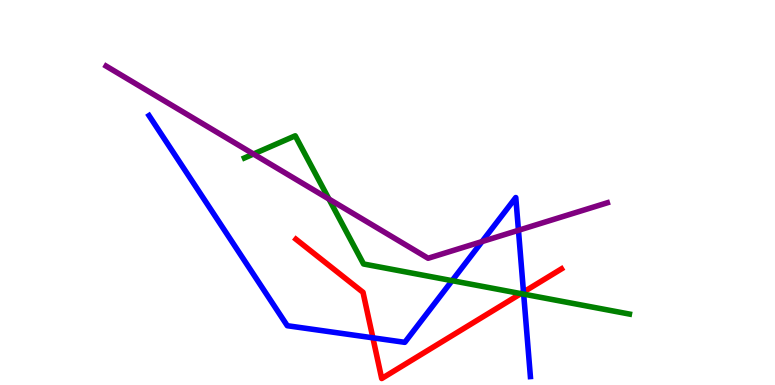[{'lines': ['blue', 'red'], 'intersections': [{'x': 4.81, 'y': 1.23}, {'x': 6.75, 'y': 2.41}]}, {'lines': ['green', 'red'], 'intersections': [{'x': 6.72, 'y': 2.37}]}, {'lines': ['purple', 'red'], 'intersections': []}, {'lines': ['blue', 'green'], 'intersections': [{'x': 5.83, 'y': 2.71}, {'x': 6.76, 'y': 2.36}]}, {'lines': ['blue', 'purple'], 'intersections': [{'x': 6.22, 'y': 3.73}, {'x': 6.69, 'y': 4.02}]}, {'lines': ['green', 'purple'], 'intersections': [{'x': 3.27, 'y': 6.0}, {'x': 4.24, 'y': 4.83}]}]